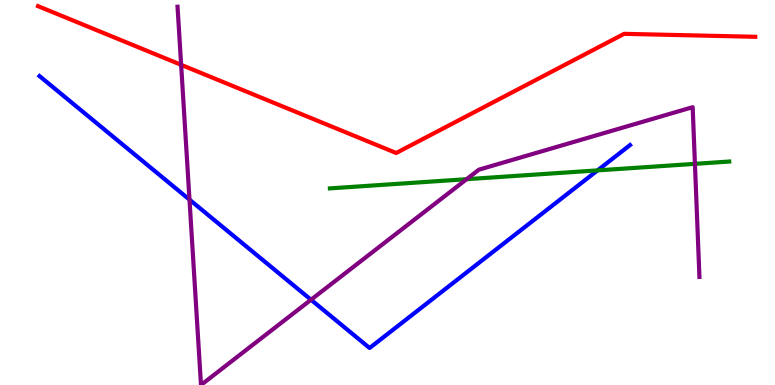[{'lines': ['blue', 'red'], 'intersections': []}, {'lines': ['green', 'red'], 'intersections': []}, {'lines': ['purple', 'red'], 'intersections': [{'x': 2.34, 'y': 8.32}]}, {'lines': ['blue', 'green'], 'intersections': [{'x': 7.71, 'y': 5.57}]}, {'lines': ['blue', 'purple'], 'intersections': [{'x': 2.45, 'y': 4.81}, {'x': 4.01, 'y': 2.21}]}, {'lines': ['green', 'purple'], 'intersections': [{'x': 6.02, 'y': 5.35}, {'x': 8.97, 'y': 5.74}]}]